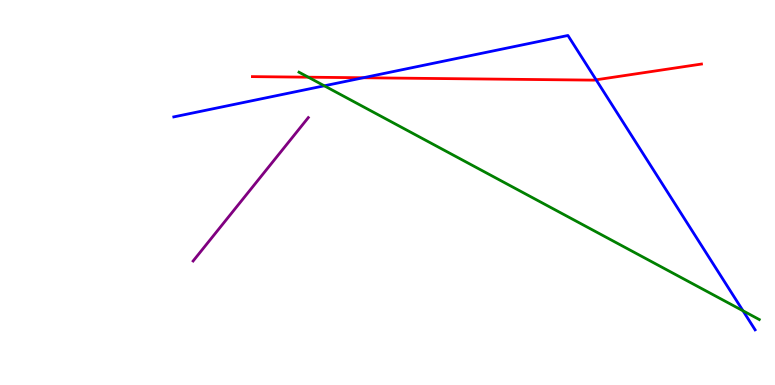[{'lines': ['blue', 'red'], 'intersections': [{'x': 4.69, 'y': 7.98}, {'x': 7.69, 'y': 7.93}]}, {'lines': ['green', 'red'], 'intersections': [{'x': 3.98, 'y': 8.0}]}, {'lines': ['purple', 'red'], 'intersections': []}, {'lines': ['blue', 'green'], 'intersections': [{'x': 4.18, 'y': 7.77}, {'x': 9.59, 'y': 1.93}]}, {'lines': ['blue', 'purple'], 'intersections': []}, {'lines': ['green', 'purple'], 'intersections': []}]